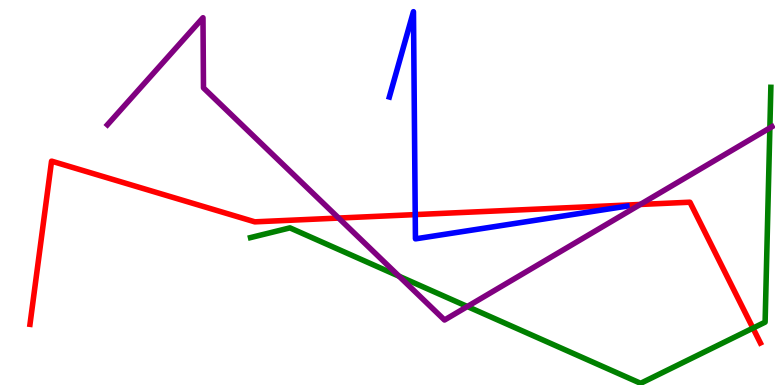[{'lines': ['blue', 'red'], 'intersections': [{'x': 5.36, 'y': 4.43}]}, {'lines': ['green', 'red'], 'intersections': [{'x': 9.72, 'y': 1.48}]}, {'lines': ['purple', 'red'], 'intersections': [{'x': 4.37, 'y': 4.34}, {'x': 8.26, 'y': 4.69}]}, {'lines': ['blue', 'green'], 'intersections': []}, {'lines': ['blue', 'purple'], 'intersections': []}, {'lines': ['green', 'purple'], 'intersections': [{'x': 5.15, 'y': 2.82}, {'x': 6.03, 'y': 2.04}, {'x': 9.93, 'y': 6.68}]}]